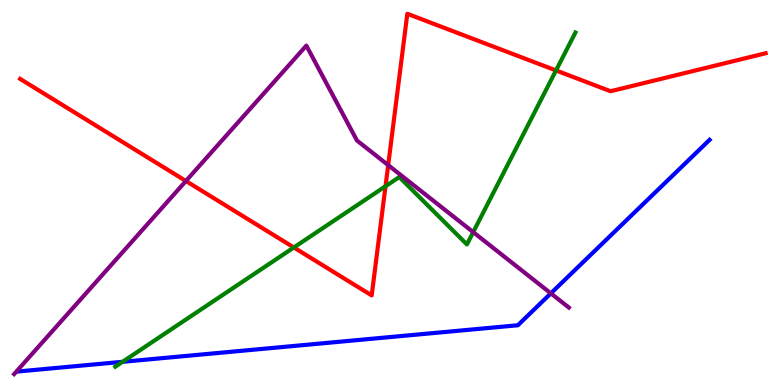[{'lines': ['blue', 'red'], 'intersections': []}, {'lines': ['green', 'red'], 'intersections': [{'x': 3.79, 'y': 3.57}, {'x': 4.97, 'y': 5.16}, {'x': 7.17, 'y': 8.17}]}, {'lines': ['purple', 'red'], 'intersections': [{'x': 2.4, 'y': 5.3}, {'x': 5.01, 'y': 5.71}]}, {'lines': ['blue', 'green'], 'intersections': [{'x': 1.58, 'y': 0.602}]}, {'lines': ['blue', 'purple'], 'intersections': [{'x': 7.11, 'y': 2.38}]}, {'lines': ['green', 'purple'], 'intersections': [{'x': 6.11, 'y': 3.97}]}]